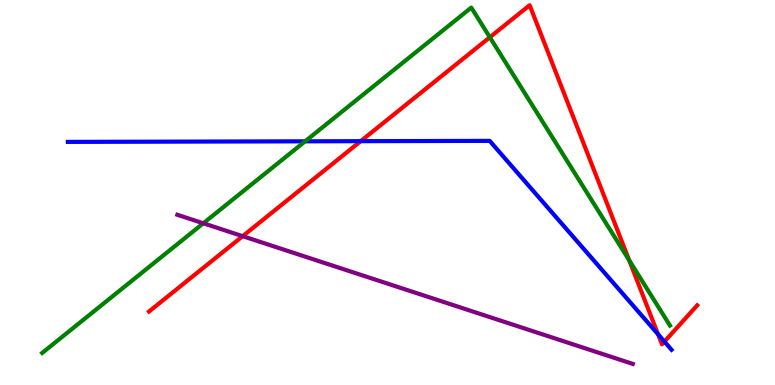[{'lines': ['blue', 'red'], 'intersections': [{'x': 4.65, 'y': 6.33}, {'x': 8.49, 'y': 1.32}, {'x': 8.57, 'y': 1.13}]}, {'lines': ['green', 'red'], 'intersections': [{'x': 6.32, 'y': 9.03}, {'x': 8.12, 'y': 3.24}]}, {'lines': ['purple', 'red'], 'intersections': [{'x': 3.13, 'y': 3.87}]}, {'lines': ['blue', 'green'], 'intersections': [{'x': 3.94, 'y': 6.33}]}, {'lines': ['blue', 'purple'], 'intersections': []}, {'lines': ['green', 'purple'], 'intersections': [{'x': 2.62, 'y': 4.2}]}]